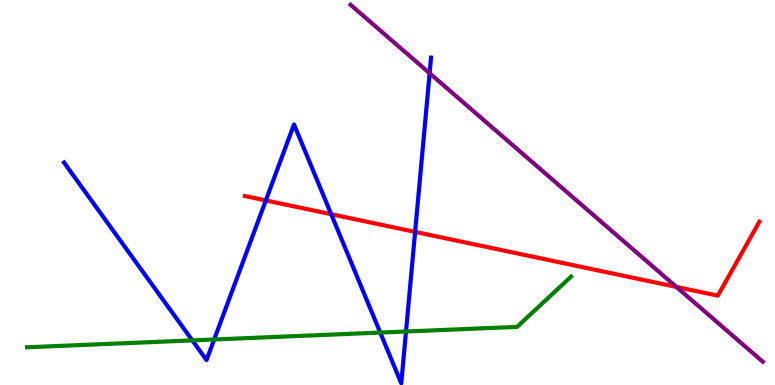[{'lines': ['blue', 'red'], 'intersections': [{'x': 3.43, 'y': 4.79}, {'x': 4.27, 'y': 4.44}, {'x': 5.36, 'y': 3.98}]}, {'lines': ['green', 'red'], 'intersections': []}, {'lines': ['purple', 'red'], 'intersections': [{'x': 8.73, 'y': 2.55}]}, {'lines': ['blue', 'green'], 'intersections': [{'x': 2.48, 'y': 1.16}, {'x': 2.76, 'y': 1.18}, {'x': 4.91, 'y': 1.36}, {'x': 5.24, 'y': 1.39}]}, {'lines': ['blue', 'purple'], 'intersections': [{'x': 5.54, 'y': 8.1}]}, {'lines': ['green', 'purple'], 'intersections': []}]